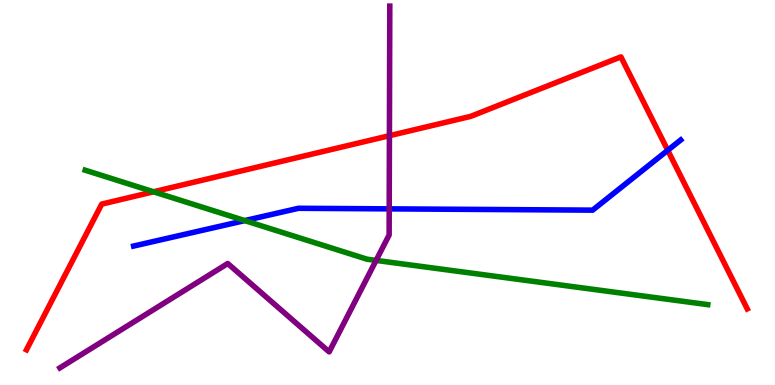[{'lines': ['blue', 'red'], 'intersections': [{'x': 8.62, 'y': 6.1}]}, {'lines': ['green', 'red'], 'intersections': [{'x': 1.98, 'y': 5.02}]}, {'lines': ['purple', 'red'], 'intersections': [{'x': 5.02, 'y': 6.48}]}, {'lines': ['blue', 'green'], 'intersections': [{'x': 3.16, 'y': 4.27}]}, {'lines': ['blue', 'purple'], 'intersections': [{'x': 5.02, 'y': 4.58}]}, {'lines': ['green', 'purple'], 'intersections': [{'x': 4.85, 'y': 3.24}]}]